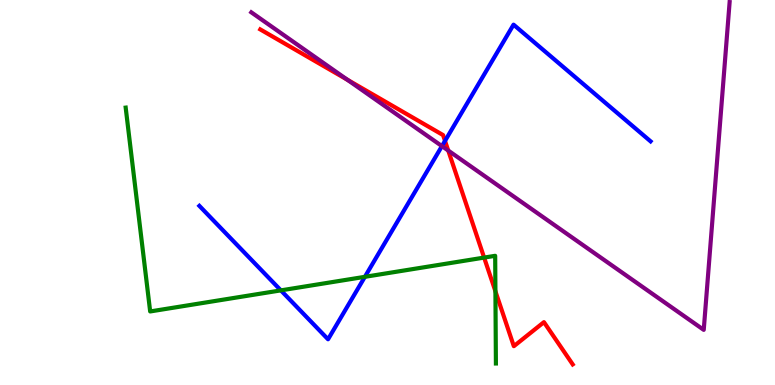[{'lines': ['blue', 'red'], 'intersections': [{'x': 5.74, 'y': 6.34}]}, {'lines': ['green', 'red'], 'intersections': [{'x': 6.25, 'y': 3.31}, {'x': 6.39, 'y': 2.43}]}, {'lines': ['purple', 'red'], 'intersections': [{'x': 4.48, 'y': 7.93}, {'x': 5.78, 'y': 6.09}]}, {'lines': ['blue', 'green'], 'intersections': [{'x': 3.62, 'y': 2.46}, {'x': 4.71, 'y': 2.81}]}, {'lines': ['blue', 'purple'], 'intersections': [{'x': 5.7, 'y': 6.2}]}, {'lines': ['green', 'purple'], 'intersections': []}]